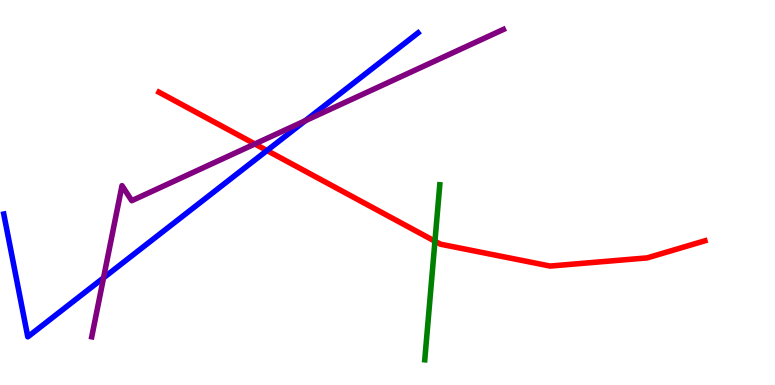[{'lines': ['blue', 'red'], 'intersections': [{'x': 3.45, 'y': 6.09}]}, {'lines': ['green', 'red'], 'intersections': [{'x': 5.61, 'y': 3.73}]}, {'lines': ['purple', 'red'], 'intersections': [{'x': 3.29, 'y': 6.26}]}, {'lines': ['blue', 'green'], 'intersections': []}, {'lines': ['blue', 'purple'], 'intersections': [{'x': 1.34, 'y': 2.78}, {'x': 3.94, 'y': 6.86}]}, {'lines': ['green', 'purple'], 'intersections': []}]